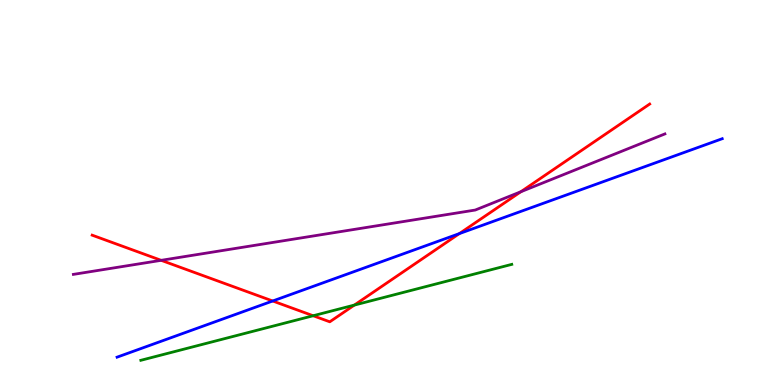[{'lines': ['blue', 'red'], 'intersections': [{'x': 3.52, 'y': 2.18}, {'x': 5.93, 'y': 3.93}]}, {'lines': ['green', 'red'], 'intersections': [{'x': 4.04, 'y': 1.8}, {'x': 4.57, 'y': 2.08}]}, {'lines': ['purple', 'red'], 'intersections': [{'x': 2.08, 'y': 3.24}, {'x': 6.72, 'y': 5.02}]}, {'lines': ['blue', 'green'], 'intersections': []}, {'lines': ['blue', 'purple'], 'intersections': []}, {'lines': ['green', 'purple'], 'intersections': []}]